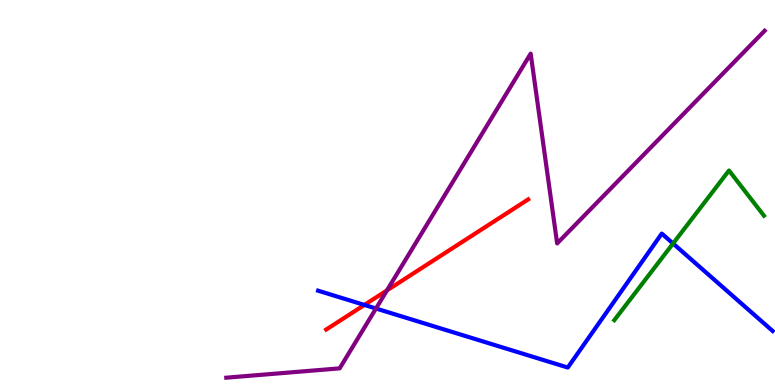[{'lines': ['blue', 'red'], 'intersections': [{'x': 4.7, 'y': 2.08}]}, {'lines': ['green', 'red'], 'intersections': []}, {'lines': ['purple', 'red'], 'intersections': [{'x': 4.99, 'y': 2.46}]}, {'lines': ['blue', 'green'], 'intersections': [{'x': 8.68, 'y': 3.68}]}, {'lines': ['blue', 'purple'], 'intersections': [{'x': 4.85, 'y': 1.99}]}, {'lines': ['green', 'purple'], 'intersections': []}]